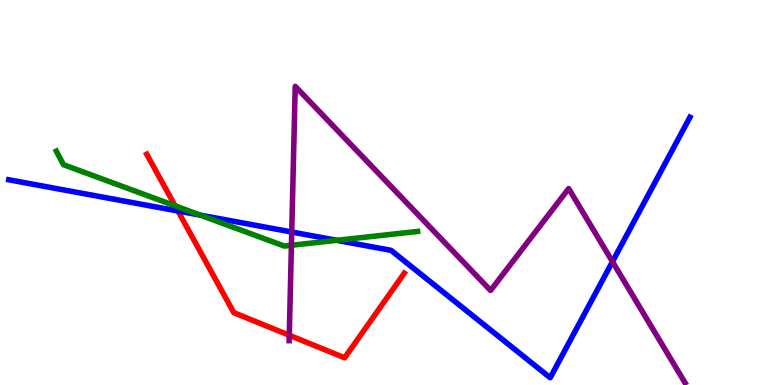[{'lines': ['blue', 'red'], 'intersections': [{'x': 2.3, 'y': 4.52}]}, {'lines': ['green', 'red'], 'intersections': [{'x': 2.26, 'y': 4.65}]}, {'lines': ['purple', 'red'], 'intersections': [{'x': 3.73, 'y': 1.29}]}, {'lines': ['blue', 'green'], 'intersections': [{'x': 2.59, 'y': 4.41}, {'x': 4.34, 'y': 3.76}]}, {'lines': ['blue', 'purple'], 'intersections': [{'x': 3.76, 'y': 3.97}, {'x': 7.9, 'y': 3.2}]}, {'lines': ['green', 'purple'], 'intersections': [{'x': 3.76, 'y': 3.63}]}]